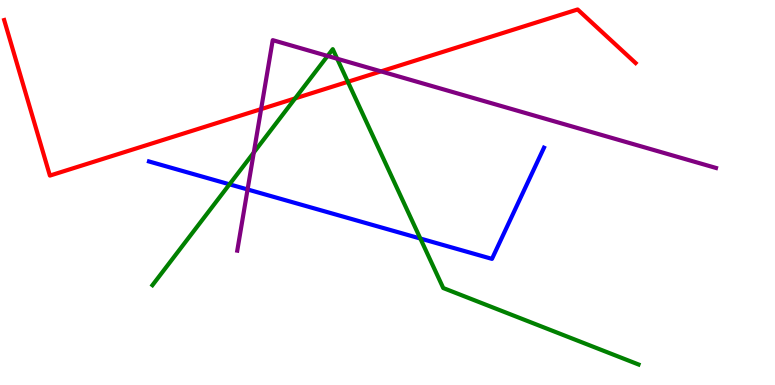[{'lines': ['blue', 'red'], 'intersections': []}, {'lines': ['green', 'red'], 'intersections': [{'x': 3.81, 'y': 7.44}, {'x': 4.49, 'y': 7.88}]}, {'lines': ['purple', 'red'], 'intersections': [{'x': 3.37, 'y': 7.17}, {'x': 4.92, 'y': 8.15}]}, {'lines': ['blue', 'green'], 'intersections': [{'x': 2.96, 'y': 5.21}, {'x': 5.42, 'y': 3.8}]}, {'lines': ['blue', 'purple'], 'intersections': [{'x': 3.19, 'y': 5.08}]}, {'lines': ['green', 'purple'], 'intersections': [{'x': 3.27, 'y': 6.04}, {'x': 4.23, 'y': 8.55}, {'x': 4.35, 'y': 8.47}]}]